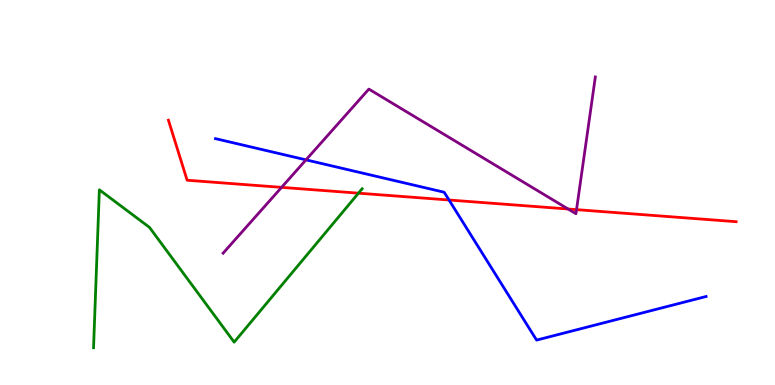[{'lines': ['blue', 'red'], 'intersections': [{'x': 5.79, 'y': 4.8}]}, {'lines': ['green', 'red'], 'intersections': [{'x': 4.63, 'y': 4.98}]}, {'lines': ['purple', 'red'], 'intersections': [{'x': 3.63, 'y': 5.13}, {'x': 7.33, 'y': 4.57}, {'x': 7.44, 'y': 4.55}]}, {'lines': ['blue', 'green'], 'intersections': []}, {'lines': ['blue', 'purple'], 'intersections': [{'x': 3.95, 'y': 5.85}]}, {'lines': ['green', 'purple'], 'intersections': []}]